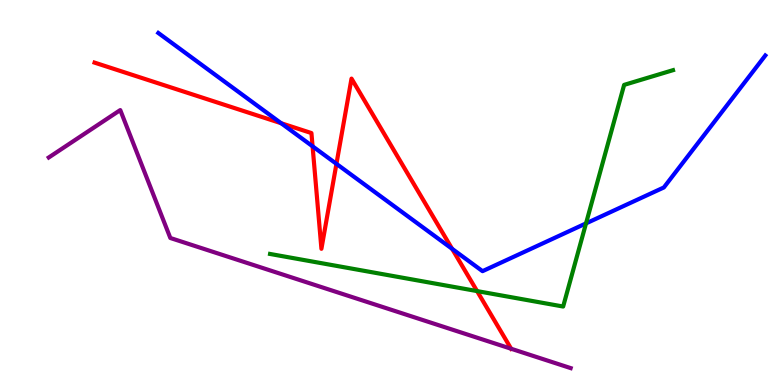[{'lines': ['blue', 'red'], 'intersections': [{'x': 3.63, 'y': 6.8}, {'x': 4.03, 'y': 6.2}, {'x': 4.34, 'y': 5.74}, {'x': 5.83, 'y': 3.54}]}, {'lines': ['green', 'red'], 'intersections': [{'x': 6.16, 'y': 2.44}]}, {'lines': ['purple', 'red'], 'intersections': [{'x': 6.6, 'y': 0.941}]}, {'lines': ['blue', 'green'], 'intersections': [{'x': 7.56, 'y': 4.2}]}, {'lines': ['blue', 'purple'], 'intersections': []}, {'lines': ['green', 'purple'], 'intersections': []}]